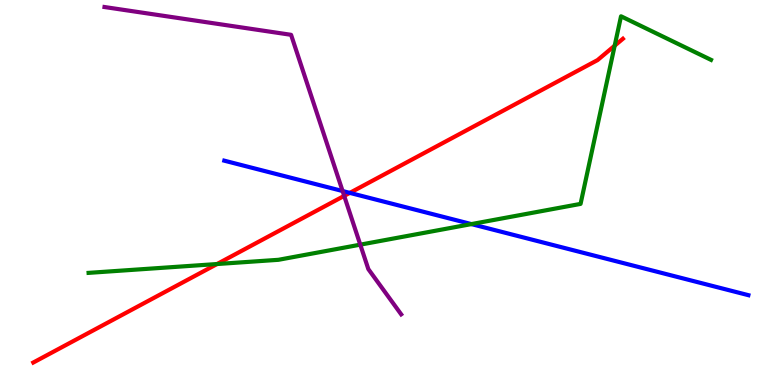[{'lines': ['blue', 'red'], 'intersections': [{'x': 4.51, 'y': 4.99}]}, {'lines': ['green', 'red'], 'intersections': [{'x': 2.8, 'y': 3.14}, {'x': 7.93, 'y': 8.81}]}, {'lines': ['purple', 'red'], 'intersections': [{'x': 4.44, 'y': 4.91}]}, {'lines': ['blue', 'green'], 'intersections': [{'x': 6.08, 'y': 4.18}]}, {'lines': ['blue', 'purple'], 'intersections': [{'x': 4.42, 'y': 5.04}]}, {'lines': ['green', 'purple'], 'intersections': [{'x': 4.65, 'y': 3.65}]}]